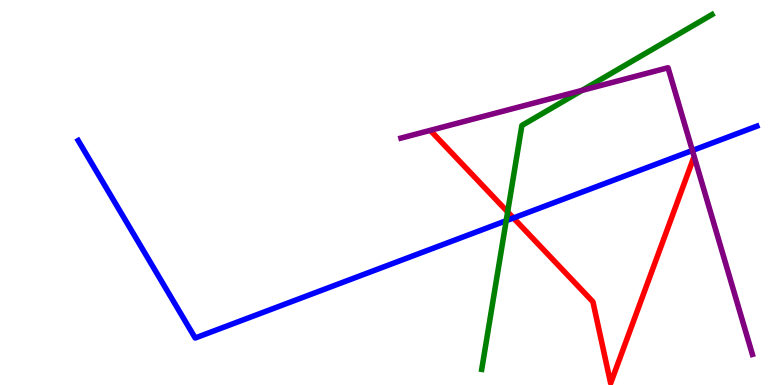[{'lines': ['blue', 'red'], 'intersections': [{'x': 6.62, 'y': 4.34}]}, {'lines': ['green', 'red'], 'intersections': [{'x': 6.55, 'y': 4.5}]}, {'lines': ['purple', 'red'], 'intersections': []}, {'lines': ['blue', 'green'], 'intersections': [{'x': 6.53, 'y': 4.27}]}, {'lines': ['blue', 'purple'], 'intersections': [{'x': 8.93, 'y': 6.09}]}, {'lines': ['green', 'purple'], 'intersections': [{'x': 7.51, 'y': 7.65}]}]